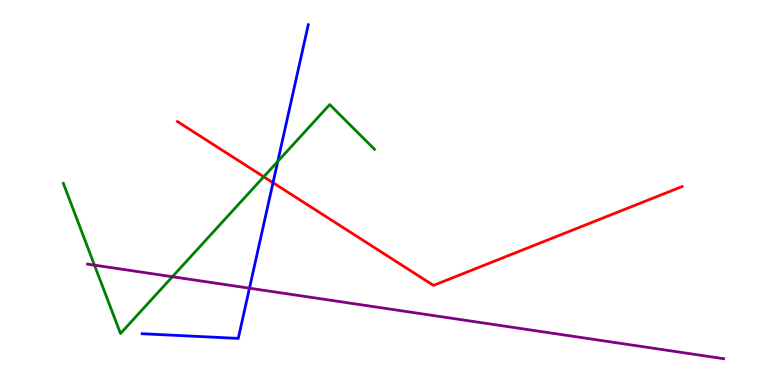[{'lines': ['blue', 'red'], 'intersections': [{'x': 3.52, 'y': 5.25}]}, {'lines': ['green', 'red'], 'intersections': [{'x': 3.4, 'y': 5.41}]}, {'lines': ['purple', 'red'], 'intersections': []}, {'lines': ['blue', 'green'], 'intersections': [{'x': 3.58, 'y': 5.81}]}, {'lines': ['blue', 'purple'], 'intersections': [{'x': 3.22, 'y': 2.51}]}, {'lines': ['green', 'purple'], 'intersections': [{'x': 1.22, 'y': 3.11}, {'x': 2.22, 'y': 2.81}]}]